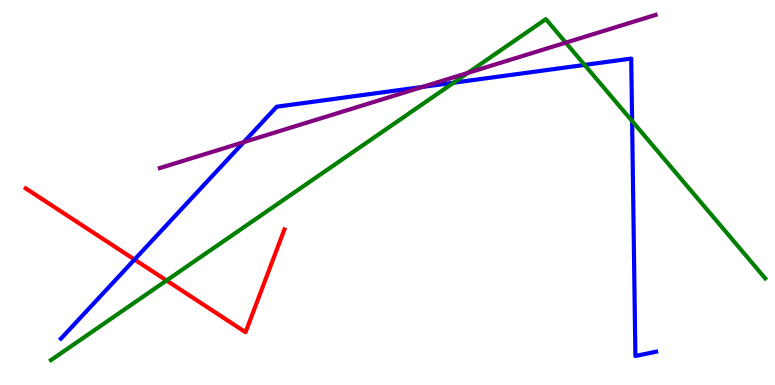[{'lines': ['blue', 'red'], 'intersections': [{'x': 1.74, 'y': 3.26}]}, {'lines': ['green', 'red'], 'intersections': [{'x': 2.15, 'y': 2.71}]}, {'lines': ['purple', 'red'], 'intersections': []}, {'lines': ['blue', 'green'], 'intersections': [{'x': 5.85, 'y': 7.85}, {'x': 7.54, 'y': 8.31}, {'x': 8.16, 'y': 6.86}]}, {'lines': ['blue', 'purple'], 'intersections': [{'x': 3.15, 'y': 6.31}, {'x': 5.45, 'y': 7.74}]}, {'lines': ['green', 'purple'], 'intersections': [{'x': 6.04, 'y': 8.11}, {'x': 7.3, 'y': 8.89}]}]